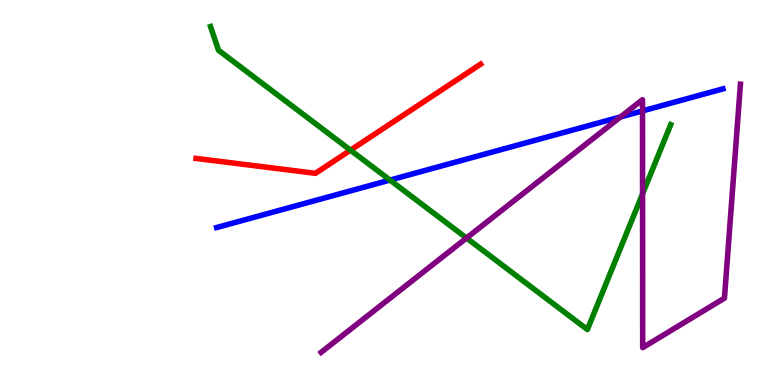[{'lines': ['blue', 'red'], 'intersections': []}, {'lines': ['green', 'red'], 'intersections': [{'x': 4.52, 'y': 6.1}]}, {'lines': ['purple', 'red'], 'intersections': []}, {'lines': ['blue', 'green'], 'intersections': [{'x': 5.03, 'y': 5.32}]}, {'lines': ['blue', 'purple'], 'intersections': [{'x': 8.01, 'y': 6.96}, {'x': 8.29, 'y': 7.12}]}, {'lines': ['green', 'purple'], 'intersections': [{'x': 6.02, 'y': 3.82}, {'x': 8.29, 'y': 4.97}]}]